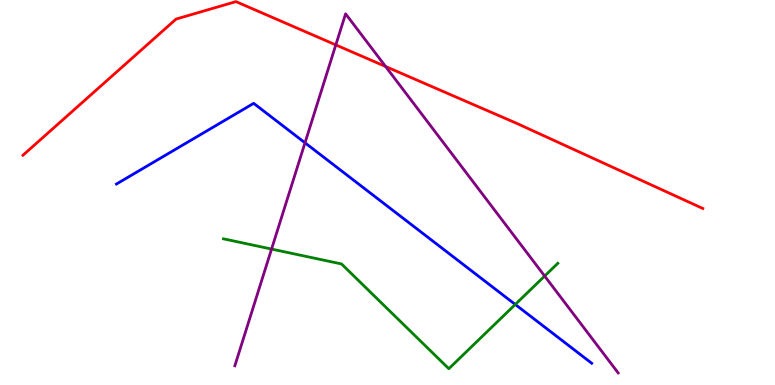[{'lines': ['blue', 'red'], 'intersections': []}, {'lines': ['green', 'red'], 'intersections': []}, {'lines': ['purple', 'red'], 'intersections': [{'x': 4.33, 'y': 8.83}, {'x': 4.98, 'y': 8.27}]}, {'lines': ['blue', 'green'], 'intersections': [{'x': 6.65, 'y': 2.09}]}, {'lines': ['blue', 'purple'], 'intersections': [{'x': 3.94, 'y': 6.29}]}, {'lines': ['green', 'purple'], 'intersections': [{'x': 3.5, 'y': 3.53}, {'x': 7.03, 'y': 2.83}]}]